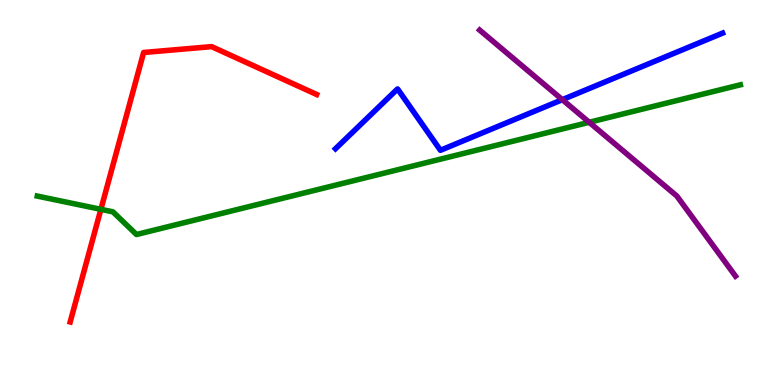[{'lines': ['blue', 'red'], 'intersections': []}, {'lines': ['green', 'red'], 'intersections': [{'x': 1.3, 'y': 4.56}]}, {'lines': ['purple', 'red'], 'intersections': []}, {'lines': ['blue', 'green'], 'intersections': []}, {'lines': ['blue', 'purple'], 'intersections': [{'x': 7.26, 'y': 7.41}]}, {'lines': ['green', 'purple'], 'intersections': [{'x': 7.6, 'y': 6.82}]}]